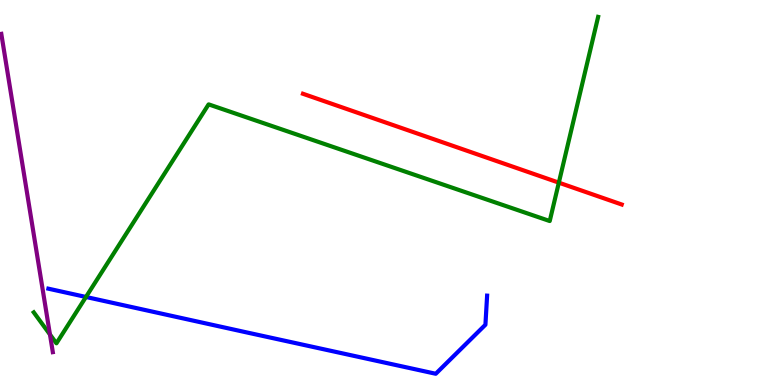[{'lines': ['blue', 'red'], 'intersections': []}, {'lines': ['green', 'red'], 'intersections': [{'x': 7.21, 'y': 5.26}]}, {'lines': ['purple', 'red'], 'intersections': []}, {'lines': ['blue', 'green'], 'intersections': [{'x': 1.11, 'y': 2.29}]}, {'lines': ['blue', 'purple'], 'intersections': []}, {'lines': ['green', 'purple'], 'intersections': [{'x': 0.645, 'y': 1.31}]}]